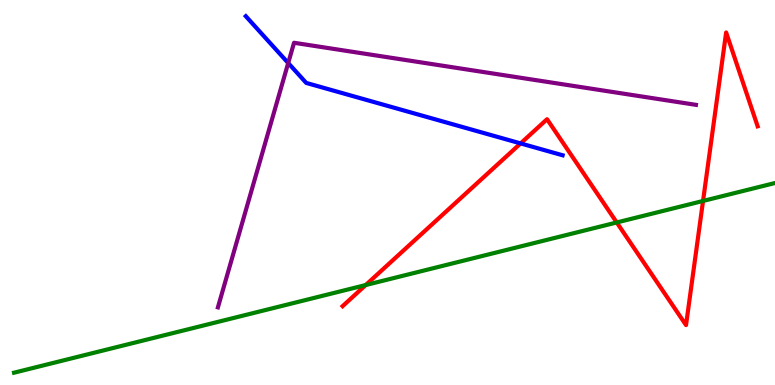[{'lines': ['blue', 'red'], 'intersections': [{'x': 6.72, 'y': 6.27}]}, {'lines': ['green', 'red'], 'intersections': [{'x': 4.72, 'y': 2.6}, {'x': 7.96, 'y': 4.22}, {'x': 9.07, 'y': 4.78}]}, {'lines': ['purple', 'red'], 'intersections': []}, {'lines': ['blue', 'green'], 'intersections': []}, {'lines': ['blue', 'purple'], 'intersections': [{'x': 3.72, 'y': 8.36}]}, {'lines': ['green', 'purple'], 'intersections': []}]